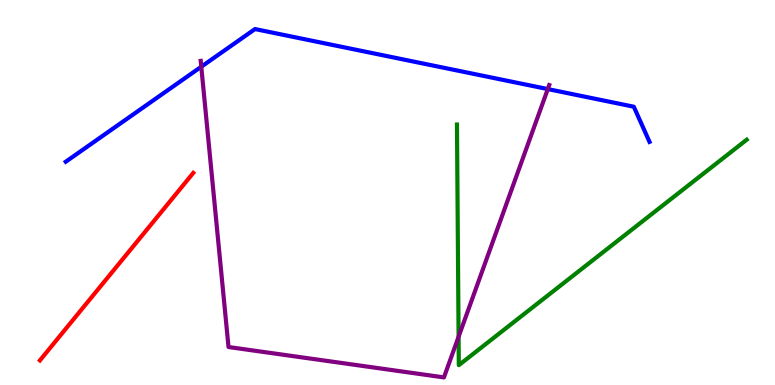[{'lines': ['blue', 'red'], 'intersections': []}, {'lines': ['green', 'red'], 'intersections': []}, {'lines': ['purple', 'red'], 'intersections': []}, {'lines': ['blue', 'green'], 'intersections': []}, {'lines': ['blue', 'purple'], 'intersections': [{'x': 2.6, 'y': 8.27}, {'x': 7.07, 'y': 7.69}]}, {'lines': ['green', 'purple'], 'intersections': [{'x': 5.92, 'y': 1.25}]}]